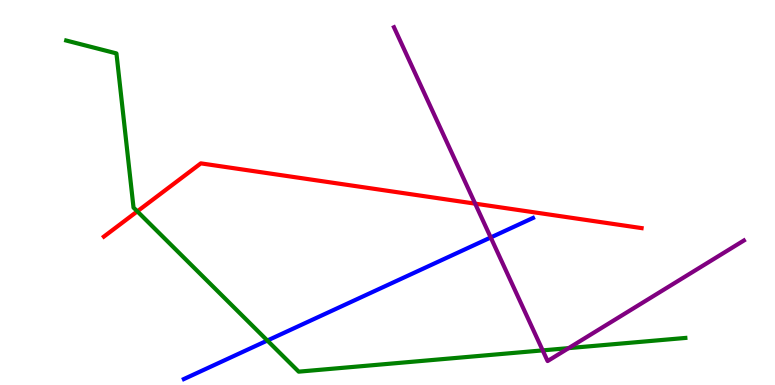[{'lines': ['blue', 'red'], 'intersections': []}, {'lines': ['green', 'red'], 'intersections': [{'x': 1.77, 'y': 4.51}]}, {'lines': ['purple', 'red'], 'intersections': [{'x': 6.13, 'y': 4.71}]}, {'lines': ['blue', 'green'], 'intersections': [{'x': 3.45, 'y': 1.16}]}, {'lines': ['blue', 'purple'], 'intersections': [{'x': 6.33, 'y': 3.83}]}, {'lines': ['green', 'purple'], 'intersections': [{'x': 7.0, 'y': 0.899}, {'x': 7.34, 'y': 0.958}]}]